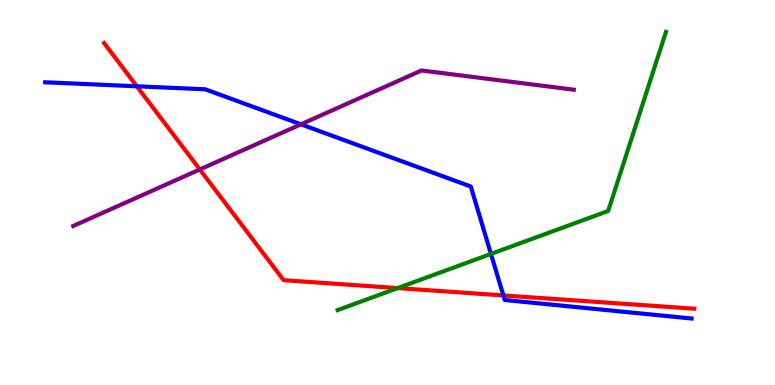[{'lines': ['blue', 'red'], 'intersections': [{'x': 1.77, 'y': 7.76}, {'x': 6.5, 'y': 2.33}]}, {'lines': ['green', 'red'], 'intersections': [{'x': 5.13, 'y': 2.52}]}, {'lines': ['purple', 'red'], 'intersections': [{'x': 2.58, 'y': 5.6}]}, {'lines': ['blue', 'green'], 'intersections': [{'x': 6.34, 'y': 3.4}]}, {'lines': ['blue', 'purple'], 'intersections': [{'x': 3.88, 'y': 6.77}]}, {'lines': ['green', 'purple'], 'intersections': []}]